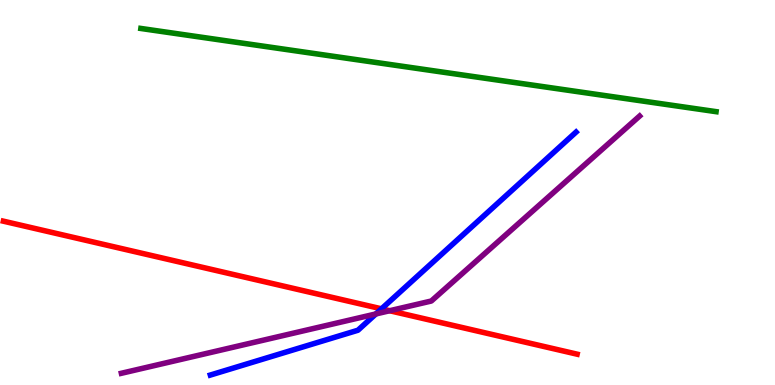[{'lines': ['blue', 'red'], 'intersections': [{'x': 4.92, 'y': 1.98}]}, {'lines': ['green', 'red'], 'intersections': []}, {'lines': ['purple', 'red'], 'intersections': [{'x': 5.03, 'y': 1.93}]}, {'lines': ['blue', 'green'], 'intersections': []}, {'lines': ['blue', 'purple'], 'intersections': [{'x': 4.85, 'y': 1.85}]}, {'lines': ['green', 'purple'], 'intersections': []}]